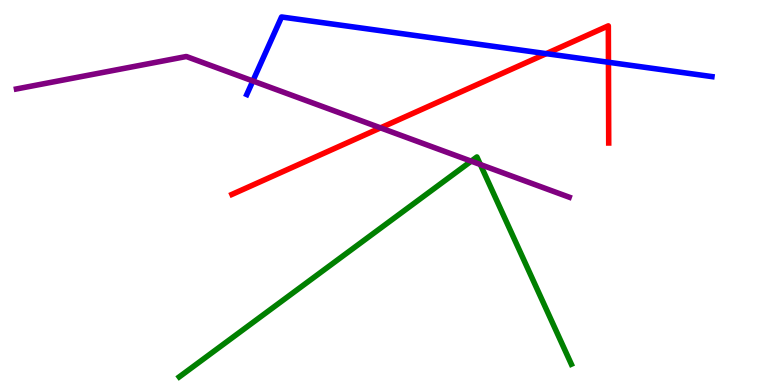[{'lines': ['blue', 'red'], 'intersections': [{'x': 7.05, 'y': 8.61}, {'x': 7.85, 'y': 8.38}]}, {'lines': ['green', 'red'], 'intersections': []}, {'lines': ['purple', 'red'], 'intersections': [{'x': 4.91, 'y': 6.68}]}, {'lines': ['blue', 'green'], 'intersections': []}, {'lines': ['blue', 'purple'], 'intersections': [{'x': 3.26, 'y': 7.9}]}, {'lines': ['green', 'purple'], 'intersections': [{'x': 6.08, 'y': 5.81}, {'x': 6.2, 'y': 5.73}]}]